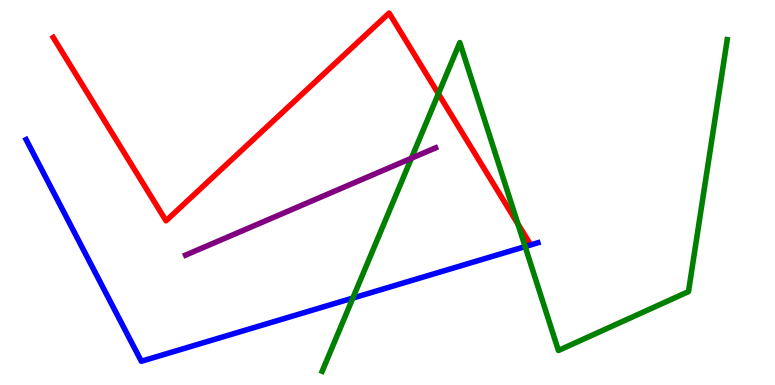[{'lines': ['blue', 'red'], 'intersections': []}, {'lines': ['green', 'red'], 'intersections': [{'x': 5.66, 'y': 7.56}, {'x': 6.68, 'y': 4.19}]}, {'lines': ['purple', 'red'], 'intersections': []}, {'lines': ['blue', 'green'], 'intersections': [{'x': 4.55, 'y': 2.26}, {'x': 6.78, 'y': 3.6}]}, {'lines': ['blue', 'purple'], 'intersections': []}, {'lines': ['green', 'purple'], 'intersections': [{'x': 5.31, 'y': 5.89}]}]